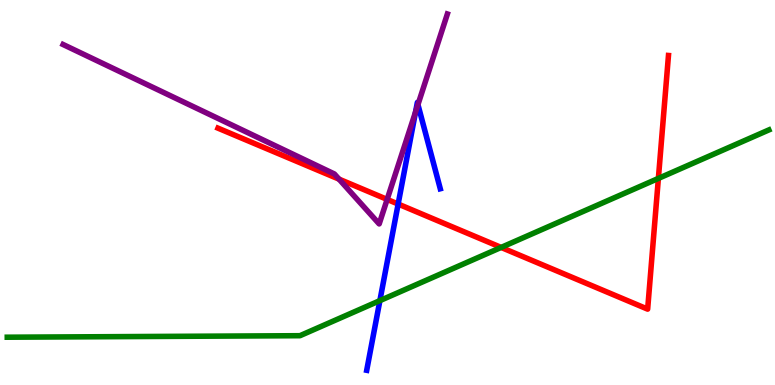[{'lines': ['blue', 'red'], 'intersections': [{'x': 5.14, 'y': 4.7}]}, {'lines': ['green', 'red'], 'intersections': [{'x': 6.47, 'y': 3.57}, {'x': 8.5, 'y': 5.37}]}, {'lines': ['purple', 'red'], 'intersections': [{'x': 4.37, 'y': 5.35}, {'x': 5.0, 'y': 4.82}]}, {'lines': ['blue', 'green'], 'intersections': [{'x': 4.9, 'y': 2.19}]}, {'lines': ['blue', 'purple'], 'intersections': [{'x': 5.36, 'y': 7.09}, {'x': 5.39, 'y': 7.28}]}, {'lines': ['green', 'purple'], 'intersections': []}]